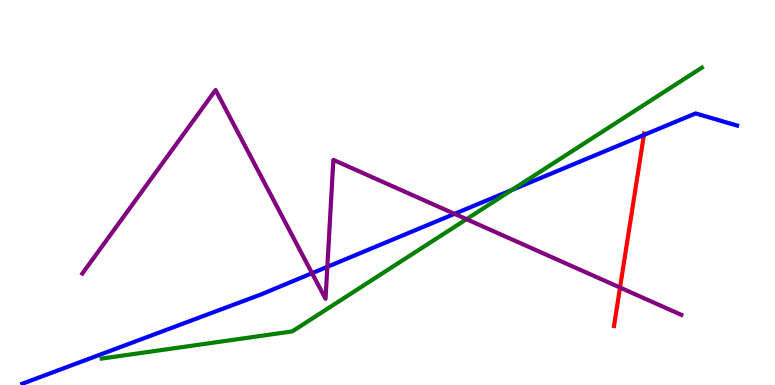[{'lines': ['blue', 'red'], 'intersections': [{'x': 8.31, 'y': 6.49}]}, {'lines': ['green', 'red'], 'intersections': []}, {'lines': ['purple', 'red'], 'intersections': [{'x': 8.0, 'y': 2.53}]}, {'lines': ['blue', 'green'], 'intersections': [{'x': 6.61, 'y': 5.07}]}, {'lines': ['blue', 'purple'], 'intersections': [{'x': 4.03, 'y': 2.9}, {'x': 4.22, 'y': 3.07}, {'x': 5.86, 'y': 4.45}]}, {'lines': ['green', 'purple'], 'intersections': [{'x': 6.02, 'y': 4.31}]}]